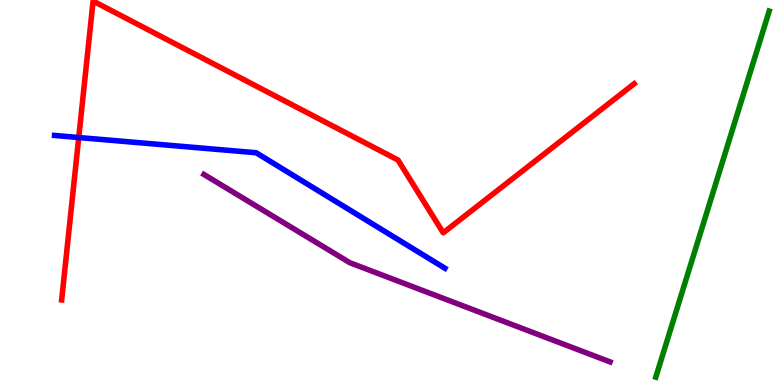[{'lines': ['blue', 'red'], 'intersections': [{'x': 1.02, 'y': 6.43}]}, {'lines': ['green', 'red'], 'intersections': []}, {'lines': ['purple', 'red'], 'intersections': []}, {'lines': ['blue', 'green'], 'intersections': []}, {'lines': ['blue', 'purple'], 'intersections': []}, {'lines': ['green', 'purple'], 'intersections': []}]